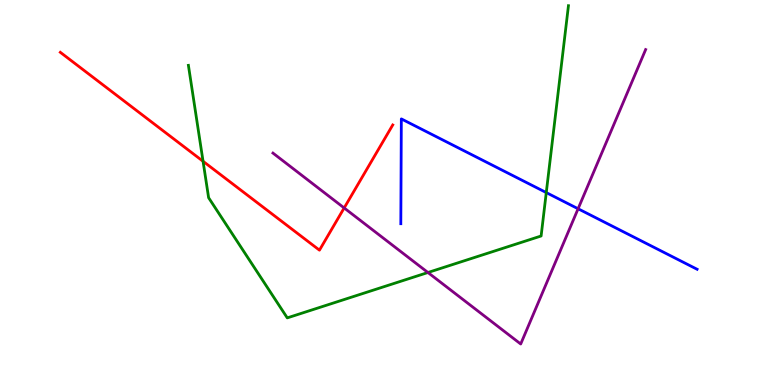[{'lines': ['blue', 'red'], 'intersections': []}, {'lines': ['green', 'red'], 'intersections': [{'x': 2.62, 'y': 5.81}]}, {'lines': ['purple', 'red'], 'intersections': [{'x': 4.44, 'y': 4.6}]}, {'lines': ['blue', 'green'], 'intersections': [{'x': 7.05, 'y': 5.0}]}, {'lines': ['blue', 'purple'], 'intersections': [{'x': 7.46, 'y': 4.58}]}, {'lines': ['green', 'purple'], 'intersections': [{'x': 5.52, 'y': 2.92}]}]